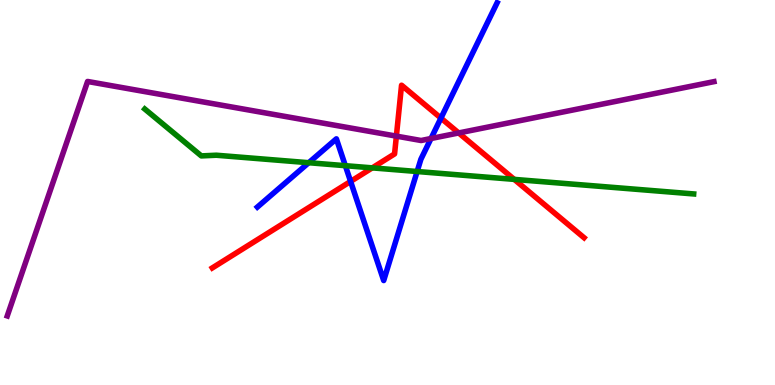[{'lines': ['blue', 'red'], 'intersections': [{'x': 4.52, 'y': 5.29}, {'x': 5.69, 'y': 6.93}]}, {'lines': ['green', 'red'], 'intersections': [{'x': 4.8, 'y': 5.64}, {'x': 6.64, 'y': 5.34}]}, {'lines': ['purple', 'red'], 'intersections': [{'x': 5.11, 'y': 6.46}, {'x': 5.92, 'y': 6.55}]}, {'lines': ['blue', 'green'], 'intersections': [{'x': 3.98, 'y': 5.77}, {'x': 4.46, 'y': 5.7}, {'x': 5.38, 'y': 5.55}]}, {'lines': ['blue', 'purple'], 'intersections': [{'x': 5.56, 'y': 6.4}]}, {'lines': ['green', 'purple'], 'intersections': []}]